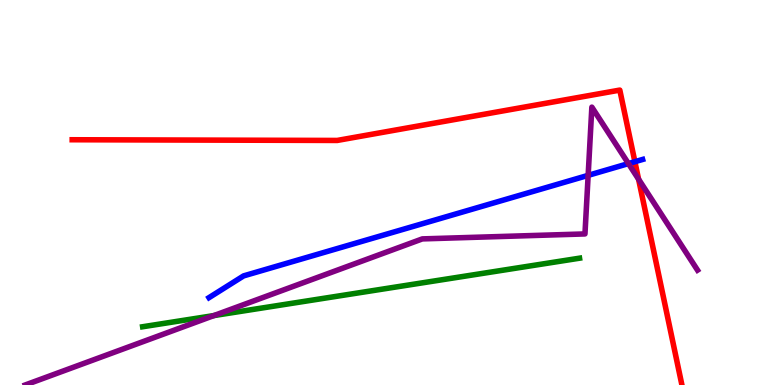[{'lines': ['blue', 'red'], 'intersections': [{'x': 8.19, 'y': 5.8}]}, {'lines': ['green', 'red'], 'intersections': []}, {'lines': ['purple', 'red'], 'intersections': [{'x': 8.24, 'y': 5.34}]}, {'lines': ['blue', 'green'], 'intersections': []}, {'lines': ['blue', 'purple'], 'intersections': [{'x': 7.59, 'y': 5.45}, {'x': 8.11, 'y': 5.75}]}, {'lines': ['green', 'purple'], 'intersections': [{'x': 2.76, 'y': 1.8}]}]